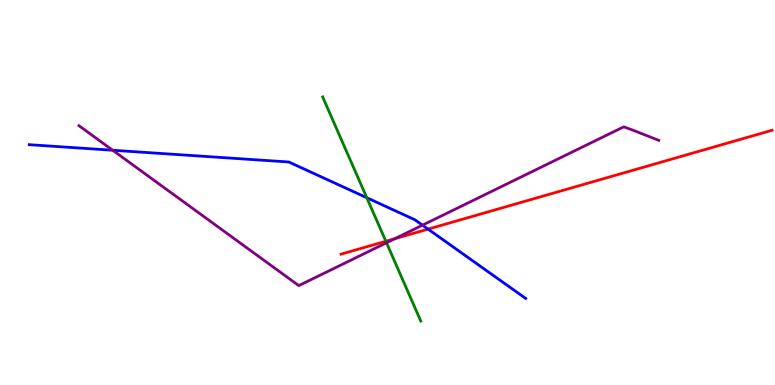[{'lines': ['blue', 'red'], 'intersections': [{'x': 5.52, 'y': 4.05}]}, {'lines': ['green', 'red'], 'intersections': [{'x': 4.98, 'y': 3.73}]}, {'lines': ['purple', 'red'], 'intersections': [{'x': 5.09, 'y': 3.8}]}, {'lines': ['blue', 'green'], 'intersections': [{'x': 4.73, 'y': 4.86}]}, {'lines': ['blue', 'purple'], 'intersections': [{'x': 1.45, 'y': 6.1}, {'x': 5.45, 'y': 4.15}]}, {'lines': ['green', 'purple'], 'intersections': [{'x': 4.99, 'y': 3.69}]}]